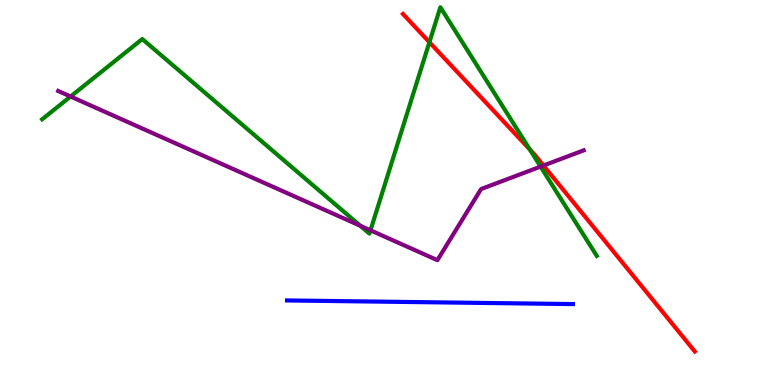[{'lines': ['blue', 'red'], 'intersections': []}, {'lines': ['green', 'red'], 'intersections': [{'x': 5.54, 'y': 8.9}, {'x': 6.84, 'y': 6.12}]}, {'lines': ['purple', 'red'], 'intersections': [{'x': 7.01, 'y': 5.7}]}, {'lines': ['blue', 'green'], 'intersections': []}, {'lines': ['blue', 'purple'], 'intersections': []}, {'lines': ['green', 'purple'], 'intersections': [{'x': 0.911, 'y': 7.49}, {'x': 4.65, 'y': 4.14}, {'x': 4.78, 'y': 4.02}, {'x': 6.98, 'y': 5.67}]}]